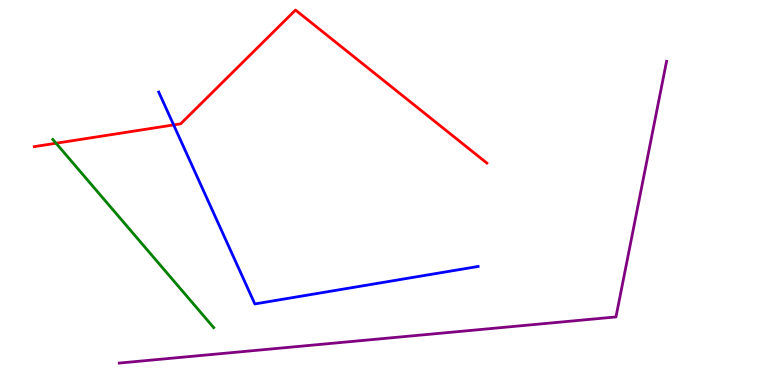[{'lines': ['blue', 'red'], 'intersections': [{'x': 2.24, 'y': 6.76}]}, {'lines': ['green', 'red'], 'intersections': [{'x': 0.723, 'y': 6.28}]}, {'lines': ['purple', 'red'], 'intersections': []}, {'lines': ['blue', 'green'], 'intersections': []}, {'lines': ['blue', 'purple'], 'intersections': []}, {'lines': ['green', 'purple'], 'intersections': []}]